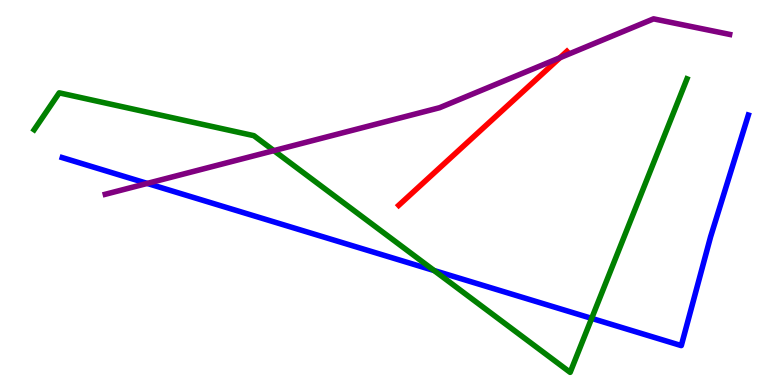[{'lines': ['blue', 'red'], 'intersections': []}, {'lines': ['green', 'red'], 'intersections': []}, {'lines': ['purple', 'red'], 'intersections': [{'x': 7.22, 'y': 8.5}]}, {'lines': ['blue', 'green'], 'intersections': [{'x': 5.6, 'y': 2.97}, {'x': 7.63, 'y': 1.73}]}, {'lines': ['blue', 'purple'], 'intersections': [{'x': 1.9, 'y': 5.24}]}, {'lines': ['green', 'purple'], 'intersections': [{'x': 3.53, 'y': 6.09}]}]